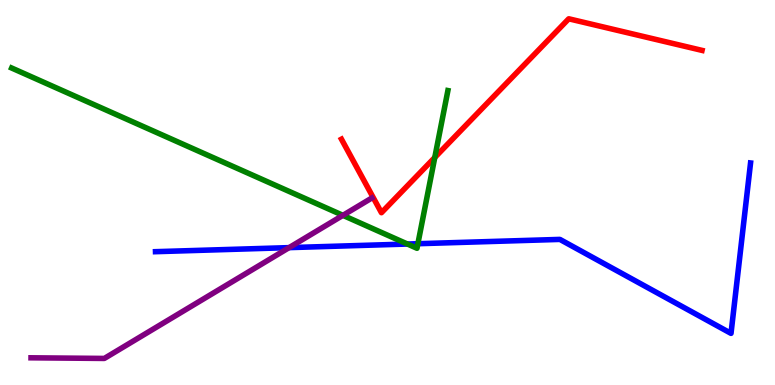[{'lines': ['blue', 'red'], 'intersections': []}, {'lines': ['green', 'red'], 'intersections': [{'x': 5.61, 'y': 5.91}]}, {'lines': ['purple', 'red'], 'intersections': []}, {'lines': ['blue', 'green'], 'intersections': [{'x': 5.26, 'y': 3.66}, {'x': 5.39, 'y': 3.67}]}, {'lines': ['blue', 'purple'], 'intersections': [{'x': 3.73, 'y': 3.57}]}, {'lines': ['green', 'purple'], 'intersections': [{'x': 4.42, 'y': 4.41}]}]